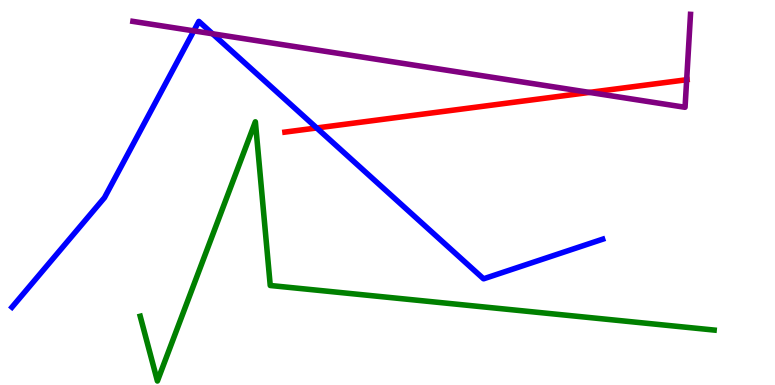[{'lines': ['blue', 'red'], 'intersections': [{'x': 4.09, 'y': 6.68}]}, {'lines': ['green', 'red'], 'intersections': []}, {'lines': ['purple', 'red'], 'intersections': [{'x': 7.61, 'y': 7.6}, {'x': 8.86, 'y': 7.93}]}, {'lines': ['blue', 'green'], 'intersections': []}, {'lines': ['blue', 'purple'], 'intersections': [{'x': 2.5, 'y': 9.2}, {'x': 2.74, 'y': 9.12}]}, {'lines': ['green', 'purple'], 'intersections': []}]